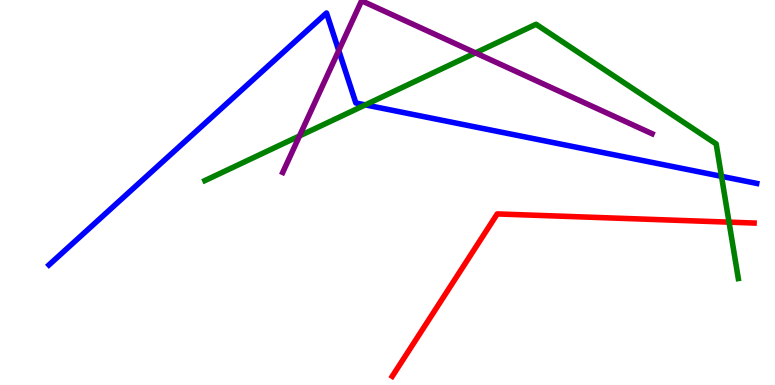[{'lines': ['blue', 'red'], 'intersections': []}, {'lines': ['green', 'red'], 'intersections': [{'x': 9.41, 'y': 4.23}]}, {'lines': ['purple', 'red'], 'intersections': []}, {'lines': ['blue', 'green'], 'intersections': [{'x': 4.71, 'y': 7.28}, {'x': 9.31, 'y': 5.42}]}, {'lines': ['blue', 'purple'], 'intersections': [{'x': 4.37, 'y': 8.69}]}, {'lines': ['green', 'purple'], 'intersections': [{'x': 3.86, 'y': 6.47}, {'x': 6.14, 'y': 8.63}]}]